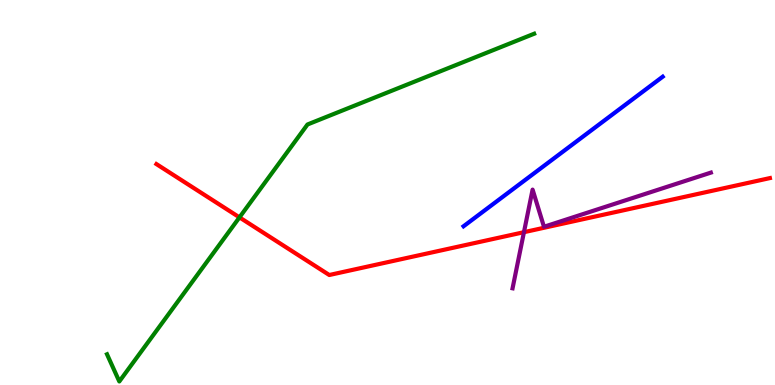[{'lines': ['blue', 'red'], 'intersections': []}, {'lines': ['green', 'red'], 'intersections': [{'x': 3.09, 'y': 4.35}]}, {'lines': ['purple', 'red'], 'intersections': [{'x': 6.76, 'y': 3.97}]}, {'lines': ['blue', 'green'], 'intersections': []}, {'lines': ['blue', 'purple'], 'intersections': []}, {'lines': ['green', 'purple'], 'intersections': []}]